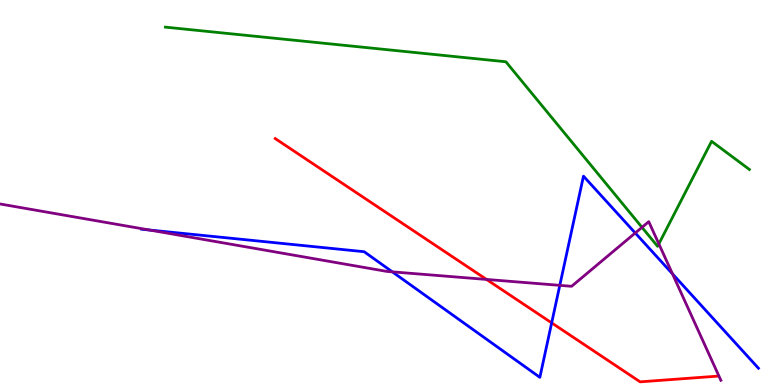[{'lines': ['blue', 'red'], 'intersections': [{'x': 7.12, 'y': 1.61}]}, {'lines': ['green', 'red'], 'intersections': []}, {'lines': ['purple', 'red'], 'intersections': [{'x': 6.28, 'y': 2.74}]}, {'lines': ['blue', 'green'], 'intersections': []}, {'lines': ['blue', 'purple'], 'intersections': [{'x': 1.93, 'y': 4.03}, {'x': 5.06, 'y': 2.94}, {'x': 7.22, 'y': 2.59}, {'x': 8.2, 'y': 3.95}, {'x': 8.68, 'y': 2.89}]}, {'lines': ['green', 'purple'], 'intersections': [{'x': 8.28, 'y': 4.09}, {'x': 8.5, 'y': 3.67}]}]